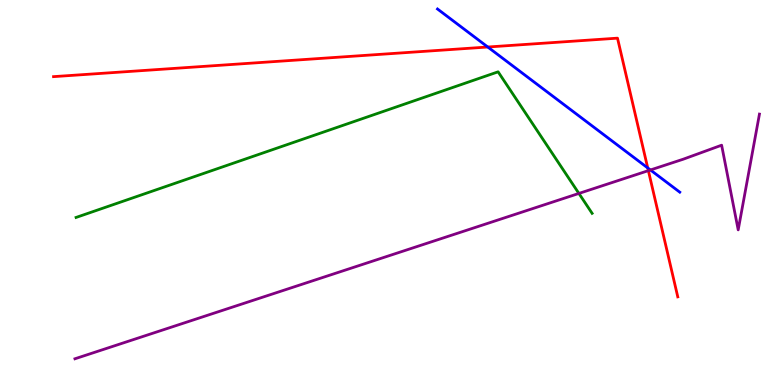[{'lines': ['blue', 'red'], 'intersections': [{'x': 6.29, 'y': 8.78}, {'x': 8.36, 'y': 5.64}]}, {'lines': ['green', 'red'], 'intersections': []}, {'lines': ['purple', 'red'], 'intersections': [{'x': 8.37, 'y': 5.57}]}, {'lines': ['blue', 'green'], 'intersections': []}, {'lines': ['blue', 'purple'], 'intersections': [{'x': 8.39, 'y': 5.59}]}, {'lines': ['green', 'purple'], 'intersections': [{'x': 7.47, 'y': 4.98}]}]